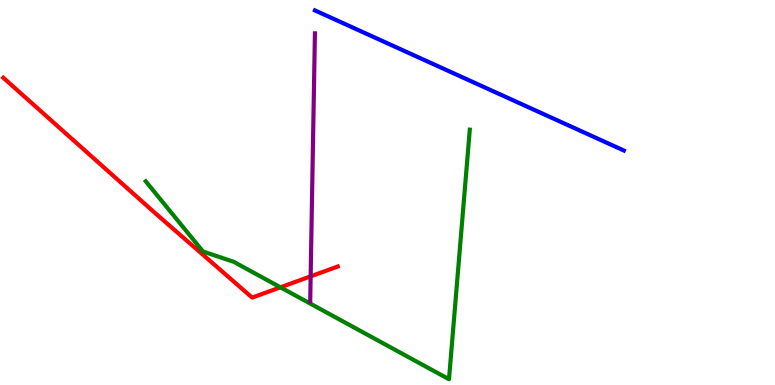[{'lines': ['blue', 'red'], 'intersections': []}, {'lines': ['green', 'red'], 'intersections': [{'x': 3.62, 'y': 2.54}]}, {'lines': ['purple', 'red'], 'intersections': [{'x': 4.01, 'y': 2.82}]}, {'lines': ['blue', 'green'], 'intersections': []}, {'lines': ['blue', 'purple'], 'intersections': []}, {'lines': ['green', 'purple'], 'intersections': []}]